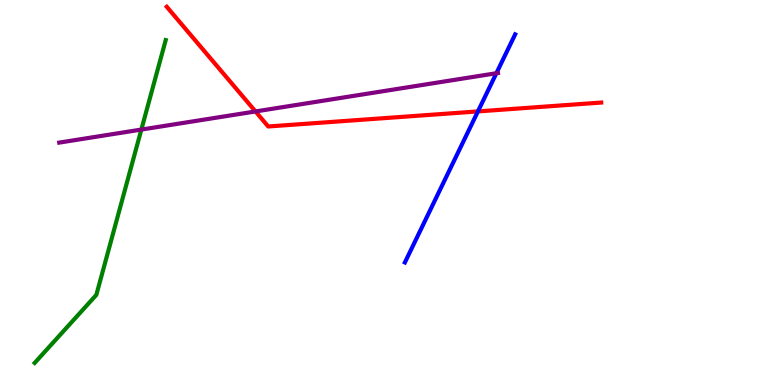[{'lines': ['blue', 'red'], 'intersections': [{'x': 6.17, 'y': 7.11}]}, {'lines': ['green', 'red'], 'intersections': []}, {'lines': ['purple', 'red'], 'intersections': [{'x': 3.3, 'y': 7.11}]}, {'lines': ['blue', 'green'], 'intersections': []}, {'lines': ['blue', 'purple'], 'intersections': [{'x': 6.4, 'y': 8.1}]}, {'lines': ['green', 'purple'], 'intersections': [{'x': 1.82, 'y': 6.63}]}]